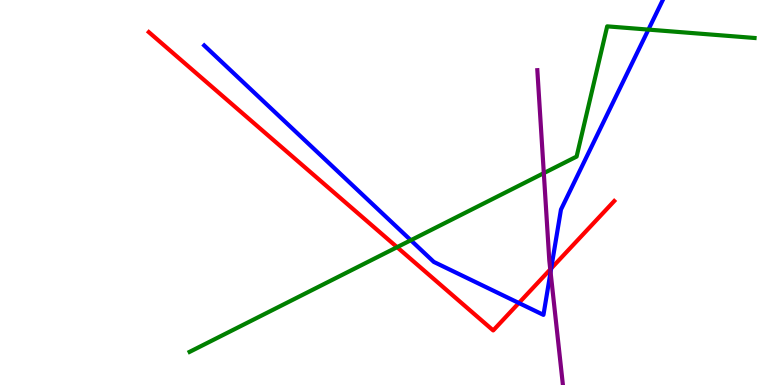[{'lines': ['blue', 'red'], 'intersections': [{'x': 6.69, 'y': 2.13}, {'x': 7.11, 'y': 3.03}]}, {'lines': ['green', 'red'], 'intersections': [{'x': 5.12, 'y': 3.58}]}, {'lines': ['purple', 'red'], 'intersections': [{'x': 7.1, 'y': 3.0}]}, {'lines': ['blue', 'green'], 'intersections': [{'x': 5.3, 'y': 3.76}, {'x': 8.37, 'y': 9.23}]}, {'lines': ['blue', 'purple'], 'intersections': [{'x': 7.1, 'y': 2.93}]}, {'lines': ['green', 'purple'], 'intersections': [{'x': 7.02, 'y': 5.5}]}]